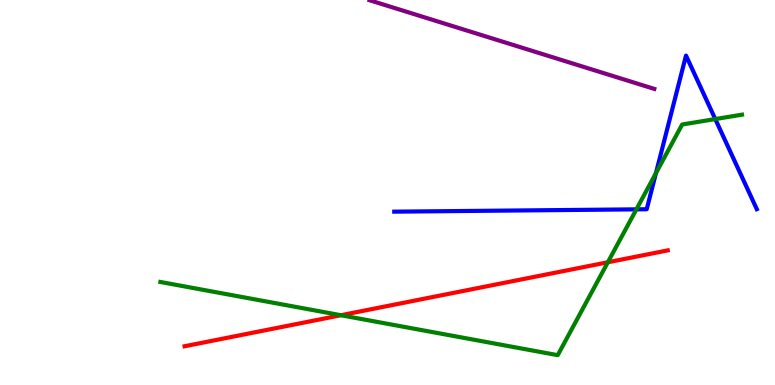[{'lines': ['blue', 'red'], 'intersections': []}, {'lines': ['green', 'red'], 'intersections': [{'x': 4.4, 'y': 1.81}, {'x': 7.84, 'y': 3.19}]}, {'lines': ['purple', 'red'], 'intersections': []}, {'lines': ['blue', 'green'], 'intersections': [{'x': 8.21, 'y': 4.56}, {'x': 8.46, 'y': 5.5}, {'x': 9.23, 'y': 6.91}]}, {'lines': ['blue', 'purple'], 'intersections': []}, {'lines': ['green', 'purple'], 'intersections': []}]